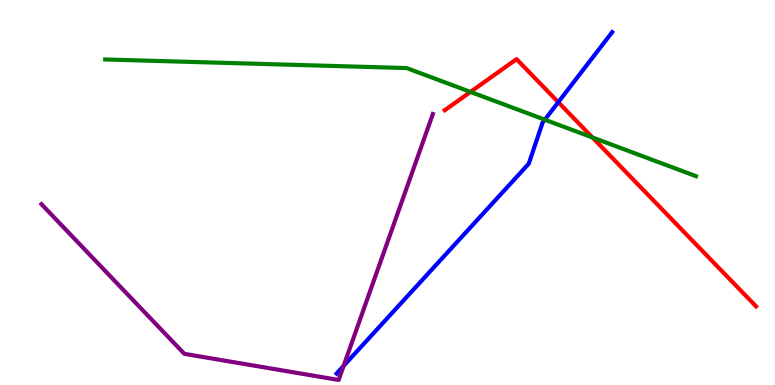[{'lines': ['blue', 'red'], 'intersections': [{'x': 7.2, 'y': 7.35}]}, {'lines': ['green', 'red'], 'intersections': [{'x': 6.07, 'y': 7.61}, {'x': 7.64, 'y': 6.43}]}, {'lines': ['purple', 'red'], 'intersections': []}, {'lines': ['blue', 'green'], 'intersections': [{'x': 7.03, 'y': 6.89}]}, {'lines': ['blue', 'purple'], 'intersections': [{'x': 4.43, 'y': 0.496}]}, {'lines': ['green', 'purple'], 'intersections': []}]